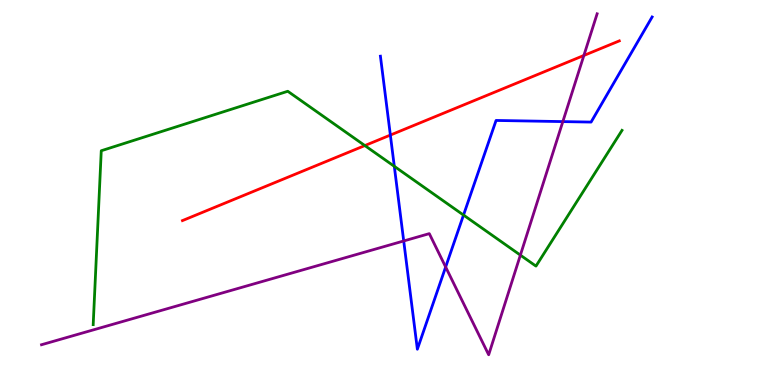[{'lines': ['blue', 'red'], 'intersections': [{'x': 5.04, 'y': 6.49}]}, {'lines': ['green', 'red'], 'intersections': [{'x': 4.71, 'y': 6.22}]}, {'lines': ['purple', 'red'], 'intersections': [{'x': 7.53, 'y': 8.56}]}, {'lines': ['blue', 'green'], 'intersections': [{'x': 5.09, 'y': 5.68}, {'x': 5.98, 'y': 4.41}]}, {'lines': ['blue', 'purple'], 'intersections': [{'x': 5.21, 'y': 3.74}, {'x': 5.75, 'y': 3.07}, {'x': 7.26, 'y': 6.84}]}, {'lines': ['green', 'purple'], 'intersections': [{'x': 6.71, 'y': 3.37}]}]